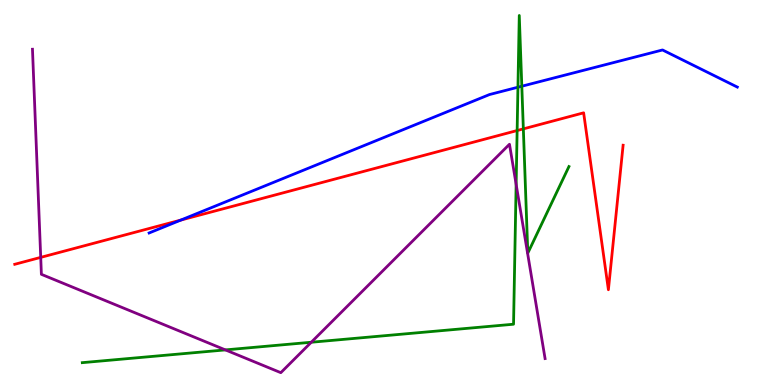[{'lines': ['blue', 'red'], 'intersections': [{'x': 2.33, 'y': 4.28}]}, {'lines': ['green', 'red'], 'intersections': [{'x': 6.67, 'y': 6.61}, {'x': 6.75, 'y': 6.65}]}, {'lines': ['purple', 'red'], 'intersections': [{'x': 0.525, 'y': 3.31}]}, {'lines': ['blue', 'green'], 'intersections': [{'x': 6.68, 'y': 7.73}, {'x': 6.73, 'y': 7.76}]}, {'lines': ['blue', 'purple'], 'intersections': []}, {'lines': ['green', 'purple'], 'intersections': [{'x': 2.91, 'y': 0.912}, {'x': 4.02, 'y': 1.11}, {'x': 6.66, 'y': 5.21}]}]